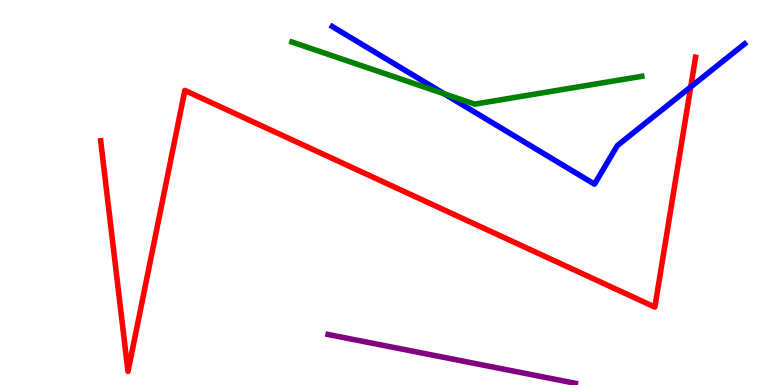[{'lines': ['blue', 'red'], 'intersections': [{'x': 8.91, 'y': 7.74}]}, {'lines': ['green', 'red'], 'intersections': []}, {'lines': ['purple', 'red'], 'intersections': []}, {'lines': ['blue', 'green'], 'intersections': [{'x': 5.73, 'y': 7.56}]}, {'lines': ['blue', 'purple'], 'intersections': []}, {'lines': ['green', 'purple'], 'intersections': []}]